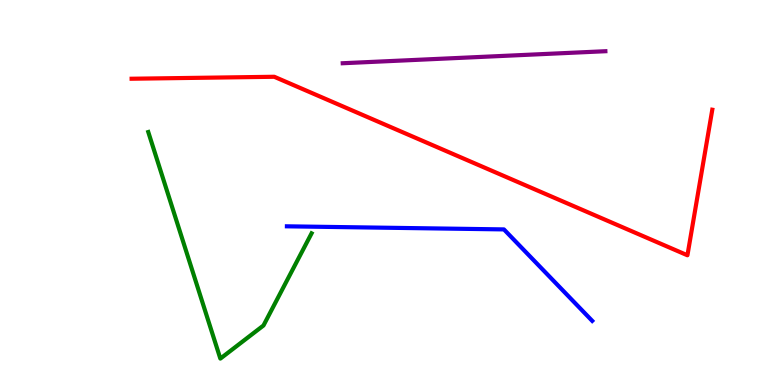[{'lines': ['blue', 'red'], 'intersections': []}, {'lines': ['green', 'red'], 'intersections': []}, {'lines': ['purple', 'red'], 'intersections': []}, {'lines': ['blue', 'green'], 'intersections': []}, {'lines': ['blue', 'purple'], 'intersections': []}, {'lines': ['green', 'purple'], 'intersections': []}]